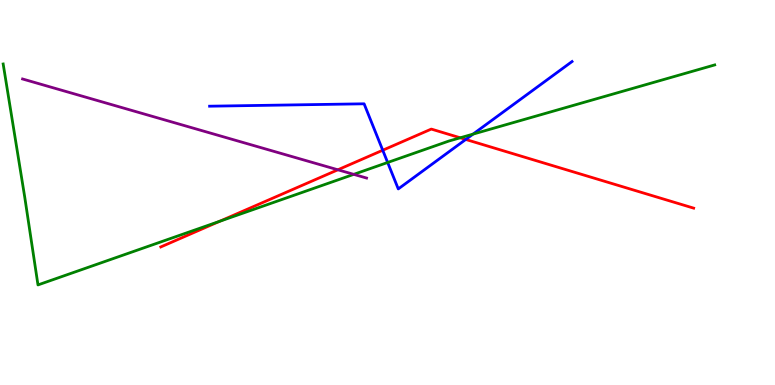[{'lines': ['blue', 'red'], 'intersections': [{'x': 4.94, 'y': 6.1}, {'x': 6.01, 'y': 6.38}]}, {'lines': ['green', 'red'], 'intersections': [{'x': 2.83, 'y': 4.25}, {'x': 5.94, 'y': 6.42}]}, {'lines': ['purple', 'red'], 'intersections': [{'x': 4.36, 'y': 5.59}]}, {'lines': ['blue', 'green'], 'intersections': [{'x': 5.0, 'y': 5.78}, {'x': 6.1, 'y': 6.52}]}, {'lines': ['blue', 'purple'], 'intersections': []}, {'lines': ['green', 'purple'], 'intersections': [{'x': 4.56, 'y': 5.47}]}]